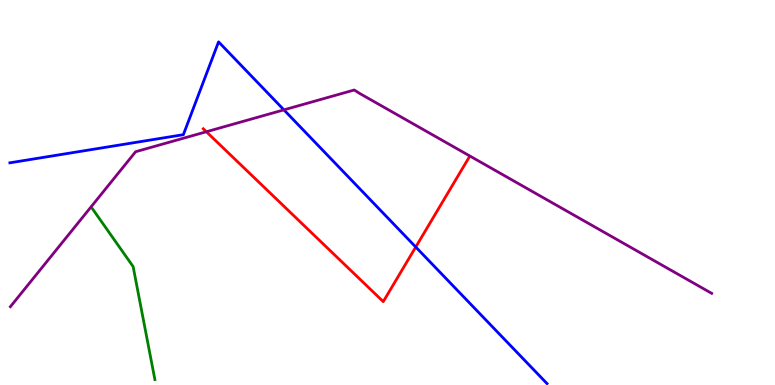[{'lines': ['blue', 'red'], 'intersections': [{'x': 5.36, 'y': 3.58}]}, {'lines': ['green', 'red'], 'intersections': []}, {'lines': ['purple', 'red'], 'intersections': [{'x': 2.66, 'y': 6.58}]}, {'lines': ['blue', 'green'], 'intersections': []}, {'lines': ['blue', 'purple'], 'intersections': [{'x': 3.66, 'y': 7.15}]}, {'lines': ['green', 'purple'], 'intersections': []}]